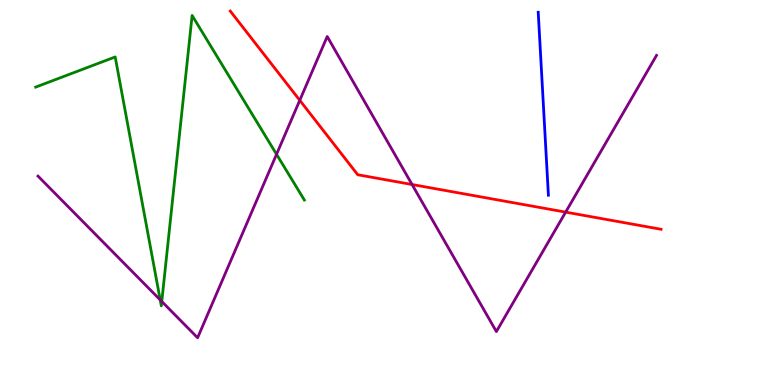[{'lines': ['blue', 'red'], 'intersections': []}, {'lines': ['green', 'red'], 'intersections': []}, {'lines': ['purple', 'red'], 'intersections': [{'x': 3.87, 'y': 7.39}, {'x': 5.32, 'y': 5.21}, {'x': 7.3, 'y': 4.49}]}, {'lines': ['blue', 'green'], 'intersections': []}, {'lines': ['blue', 'purple'], 'intersections': []}, {'lines': ['green', 'purple'], 'intersections': [{'x': 2.07, 'y': 2.21}, {'x': 2.09, 'y': 2.17}, {'x': 3.57, 'y': 5.99}]}]